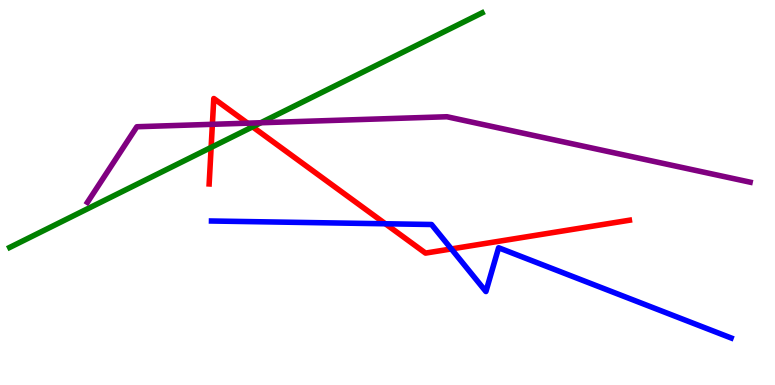[{'lines': ['blue', 'red'], 'intersections': [{'x': 4.97, 'y': 4.19}, {'x': 5.82, 'y': 3.53}]}, {'lines': ['green', 'red'], 'intersections': [{'x': 2.72, 'y': 6.17}, {'x': 3.26, 'y': 6.71}]}, {'lines': ['purple', 'red'], 'intersections': [{'x': 2.74, 'y': 6.77}, {'x': 3.19, 'y': 6.8}]}, {'lines': ['blue', 'green'], 'intersections': []}, {'lines': ['blue', 'purple'], 'intersections': []}, {'lines': ['green', 'purple'], 'intersections': [{'x': 3.37, 'y': 6.81}]}]